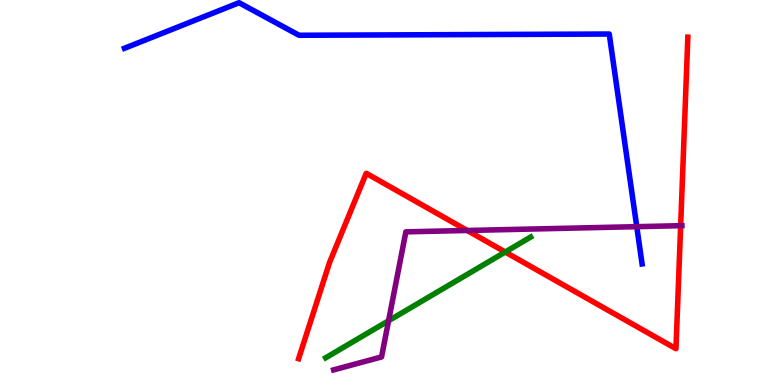[{'lines': ['blue', 'red'], 'intersections': []}, {'lines': ['green', 'red'], 'intersections': [{'x': 6.52, 'y': 3.45}]}, {'lines': ['purple', 'red'], 'intersections': [{'x': 6.03, 'y': 4.01}, {'x': 8.78, 'y': 4.14}]}, {'lines': ['blue', 'green'], 'intersections': []}, {'lines': ['blue', 'purple'], 'intersections': [{'x': 8.22, 'y': 4.11}]}, {'lines': ['green', 'purple'], 'intersections': [{'x': 5.01, 'y': 1.67}]}]